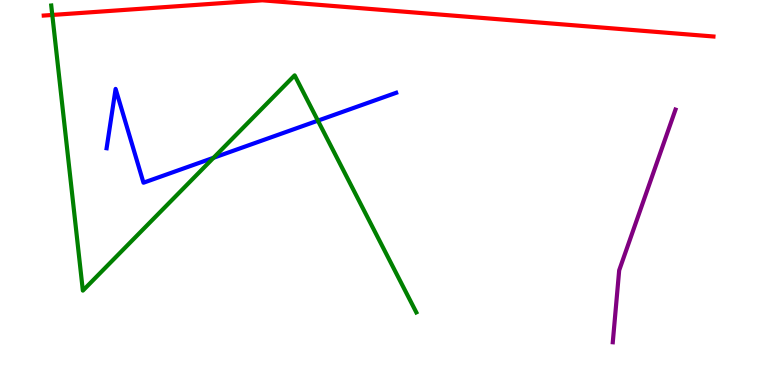[{'lines': ['blue', 'red'], 'intersections': []}, {'lines': ['green', 'red'], 'intersections': [{'x': 0.675, 'y': 9.61}]}, {'lines': ['purple', 'red'], 'intersections': []}, {'lines': ['blue', 'green'], 'intersections': [{'x': 2.76, 'y': 5.9}, {'x': 4.1, 'y': 6.87}]}, {'lines': ['blue', 'purple'], 'intersections': []}, {'lines': ['green', 'purple'], 'intersections': []}]